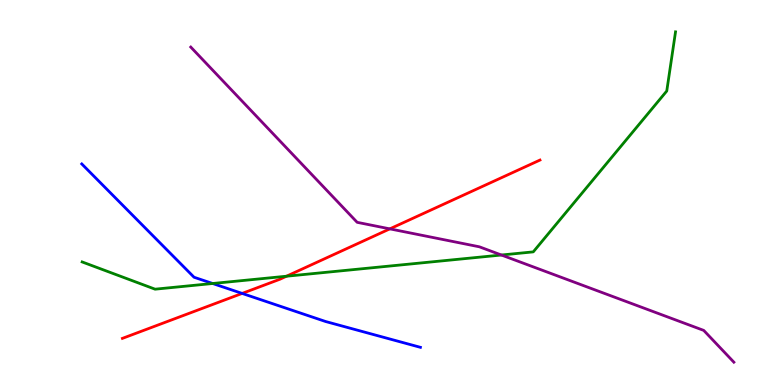[{'lines': ['blue', 'red'], 'intersections': [{'x': 3.12, 'y': 2.38}]}, {'lines': ['green', 'red'], 'intersections': [{'x': 3.7, 'y': 2.83}]}, {'lines': ['purple', 'red'], 'intersections': [{'x': 5.03, 'y': 4.06}]}, {'lines': ['blue', 'green'], 'intersections': [{'x': 2.74, 'y': 2.64}]}, {'lines': ['blue', 'purple'], 'intersections': []}, {'lines': ['green', 'purple'], 'intersections': [{'x': 6.47, 'y': 3.38}]}]